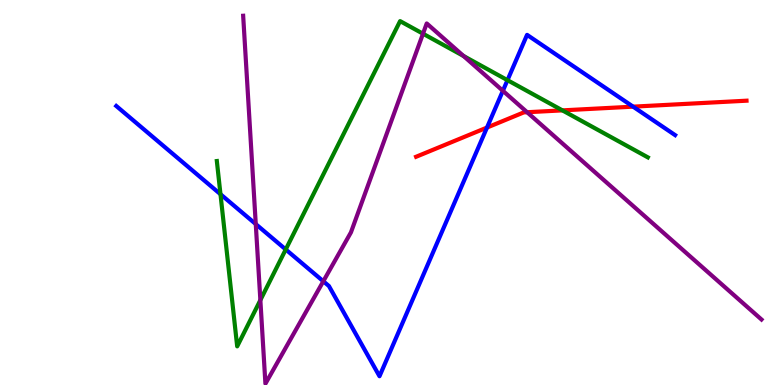[{'lines': ['blue', 'red'], 'intersections': [{'x': 6.28, 'y': 6.69}, {'x': 8.17, 'y': 7.23}]}, {'lines': ['green', 'red'], 'intersections': [{'x': 7.26, 'y': 7.13}]}, {'lines': ['purple', 'red'], 'intersections': [{'x': 6.8, 'y': 7.08}]}, {'lines': ['blue', 'green'], 'intersections': [{'x': 2.84, 'y': 4.96}, {'x': 3.69, 'y': 3.52}, {'x': 6.55, 'y': 7.92}]}, {'lines': ['blue', 'purple'], 'intersections': [{'x': 3.3, 'y': 4.18}, {'x': 4.17, 'y': 2.69}, {'x': 6.49, 'y': 7.64}]}, {'lines': ['green', 'purple'], 'intersections': [{'x': 3.36, 'y': 2.2}, {'x': 5.46, 'y': 9.12}, {'x': 5.98, 'y': 8.55}]}]